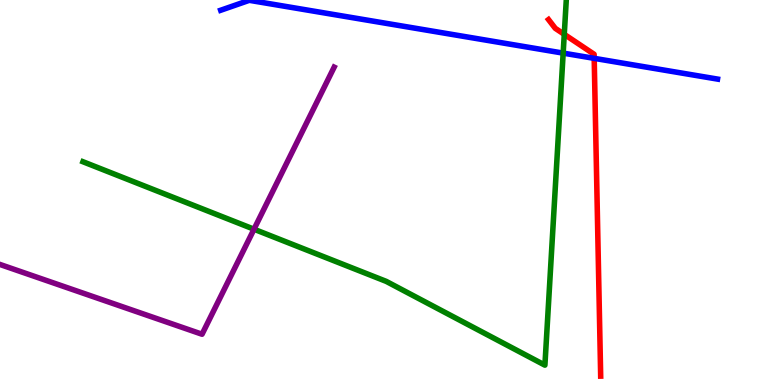[{'lines': ['blue', 'red'], 'intersections': [{'x': 7.67, 'y': 8.48}]}, {'lines': ['green', 'red'], 'intersections': [{'x': 7.28, 'y': 9.11}]}, {'lines': ['purple', 'red'], 'intersections': []}, {'lines': ['blue', 'green'], 'intersections': [{'x': 7.27, 'y': 8.62}]}, {'lines': ['blue', 'purple'], 'intersections': []}, {'lines': ['green', 'purple'], 'intersections': [{'x': 3.28, 'y': 4.05}]}]